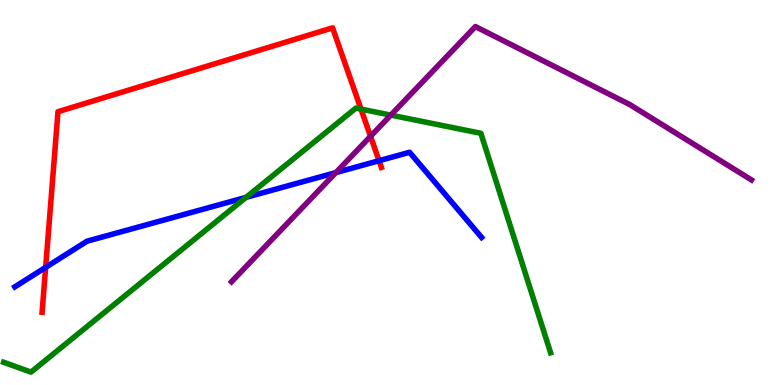[{'lines': ['blue', 'red'], 'intersections': [{'x': 0.589, 'y': 3.06}, {'x': 4.89, 'y': 5.83}]}, {'lines': ['green', 'red'], 'intersections': [{'x': 4.66, 'y': 7.17}]}, {'lines': ['purple', 'red'], 'intersections': [{'x': 4.78, 'y': 6.46}]}, {'lines': ['blue', 'green'], 'intersections': [{'x': 3.17, 'y': 4.87}]}, {'lines': ['blue', 'purple'], 'intersections': [{'x': 4.33, 'y': 5.52}]}, {'lines': ['green', 'purple'], 'intersections': [{'x': 5.04, 'y': 7.01}]}]